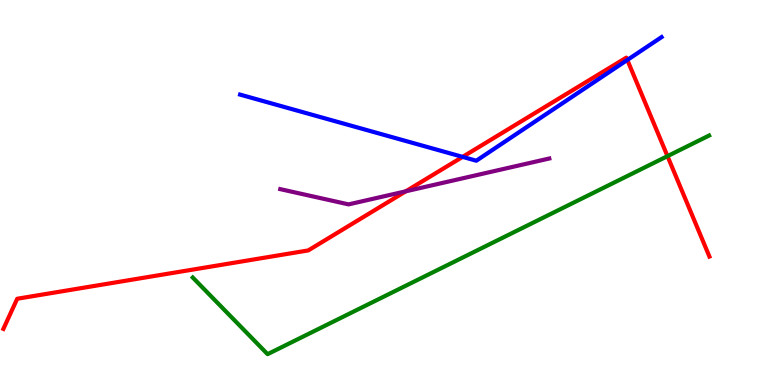[{'lines': ['blue', 'red'], 'intersections': [{'x': 5.97, 'y': 5.93}, {'x': 8.09, 'y': 8.44}]}, {'lines': ['green', 'red'], 'intersections': [{'x': 8.61, 'y': 5.94}]}, {'lines': ['purple', 'red'], 'intersections': [{'x': 5.24, 'y': 5.03}]}, {'lines': ['blue', 'green'], 'intersections': []}, {'lines': ['blue', 'purple'], 'intersections': []}, {'lines': ['green', 'purple'], 'intersections': []}]